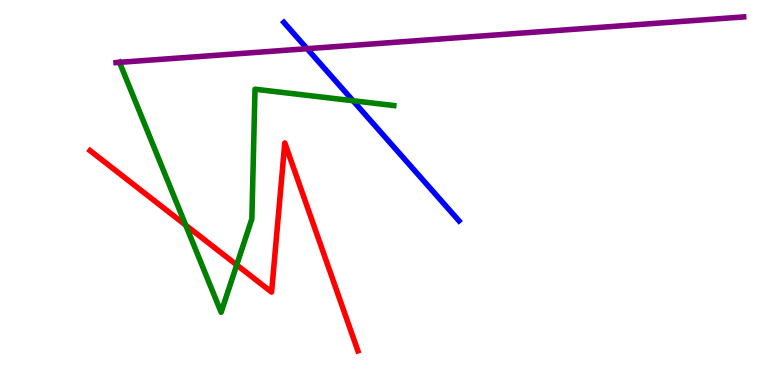[{'lines': ['blue', 'red'], 'intersections': []}, {'lines': ['green', 'red'], 'intersections': [{'x': 2.4, 'y': 4.15}, {'x': 3.05, 'y': 3.12}]}, {'lines': ['purple', 'red'], 'intersections': []}, {'lines': ['blue', 'green'], 'intersections': [{'x': 4.56, 'y': 7.38}]}, {'lines': ['blue', 'purple'], 'intersections': [{'x': 3.96, 'y': 8.74}]}, {'lines': ['green', 'purple'], 'intersections': [{'x': 1.54, 'y': 8.38}]}]